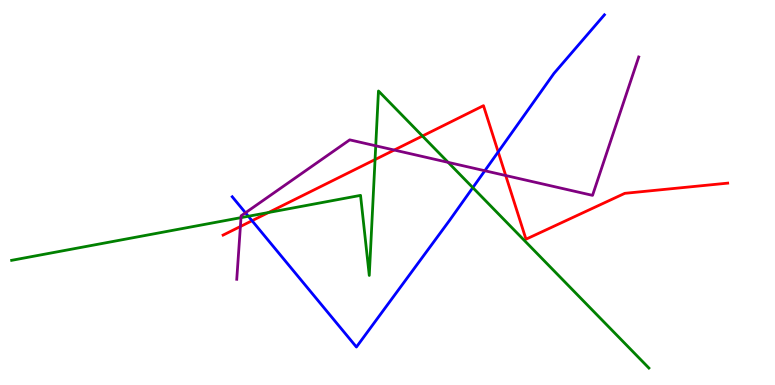[{'lines': ['blue', 'red'], 'intersections': [{'x': 3.25, 'y': 4.27}, {'x': 6.43, 'y': 6.05}]}, {'lines': ['green', 'red'], 'intersections': [{'x': 3.47, 'y': 4.48}, {'x': 4.84, 'y': 5.86}, {'x': 5.45, 'y': 6.47}]}, {'lines': ['purple', 'red'], 'intersections': [{'x': 3.1, 'y': 4.12}, {'x': 5.09, 'y': 6.1}, {'x': 6.53, 'y': 5.44}]}, {'lines': ['blue', 'green'], 'intersections': [{'x': 3.2, 'y': 4.38}, {'x': 6.1, 'y': 5.13}]}, {'lines': ['blue', 'purple'], 'intersections': [{'x': 3.17, 'y': 4.47}, {'x': 6.26, 'y': 5.57}]}, {'lines': ['green', 'purple'], 'intersections': [{'x': 3.11, 'y': 4.35}, {'x': 4.85, 'y': 6.21}, {'x': 5.78, 'y': 5.78}]}]